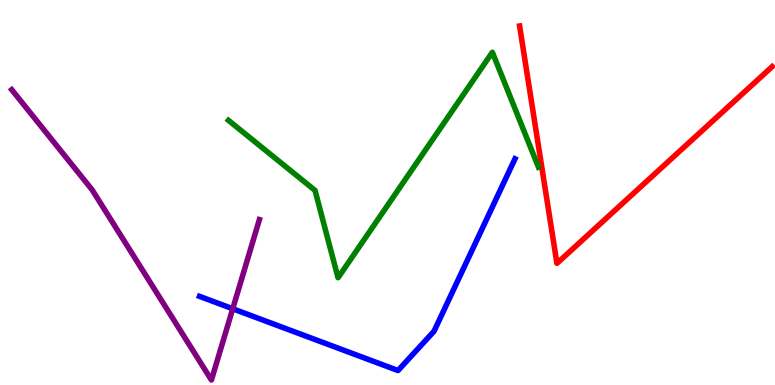[{'lines': ['blue', 'red'], 'intersections': []}, {'lines': ['green', 'red'], 'intersections': []}, {'lines': ['purple', 'red'], 'intersections': []}, {'lines': ['blue', 'green'], 'intersections': []}, {'lines': ['blue', 'purple'], 'intersections': [{'x': 3.0, 'y': 1.98}]}, {'lines': ['green', 'purple'], 'intersections': []}]